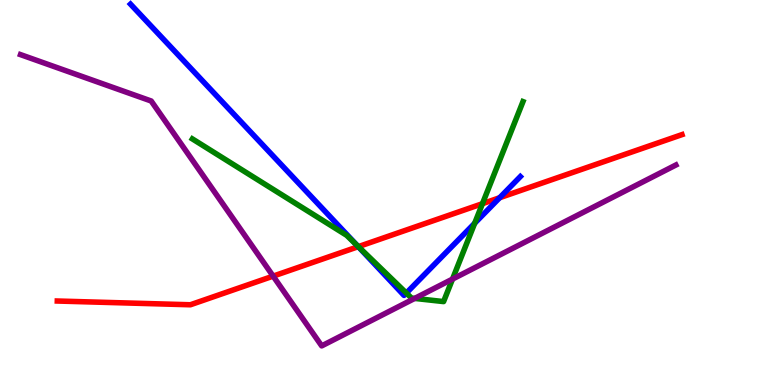[{'lines': ['blue', 'red'], 'intersections': [{'x': 4.62, 'y': 3.59}, {'x': 6.45, 'y': 4.86}]}, {'lines': ['green', 'red'], 'intersections': [{'x': 4.62, 'y': 3.59}, {'x': 6.23, 'y': 4.71}]}, {'lines': ['purple', 'red'], 'intersections': [{'x': 3.52, 'y': 2.83}]}, {'lines': ['blue', 'green'], 'intersections': [{'x': 4.61, 'y': 3.63}, {'x': 5.24, 'y': 2.39}, {'x': 6.13, 'y': 4.2}]}, {'lines': ['blue', 'purple'], 'intersections': []}, {'lines': ['green', 'purple'], 'intersections': [{'x': 5.35, 'y': 2.25}, {'x': 5.84, 'y': 2.75}]}]